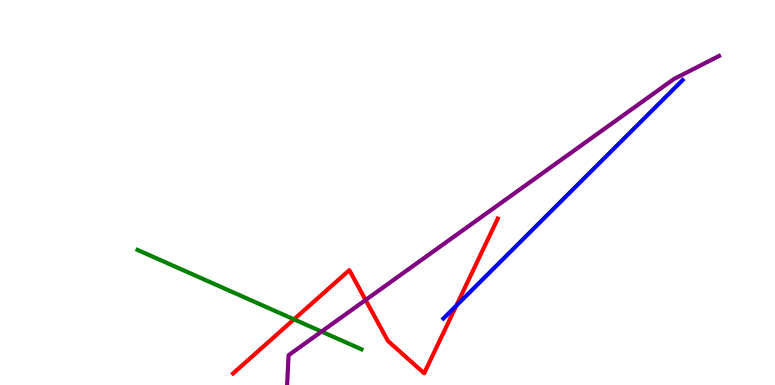[{'lines': ['blue', 'red'], 'intersections': [{'x': 5.89, 'y': 2.06}]}, {'lines': ['green', 'red'], 'intersections': [{'x': 3.79, 'y': 1.71}]}, {'lines': ['purple', 'red'], 'intersections': [{'x': 4.72, 'y': 2.21}]}, {'lines': ['blue', 'green'], 'intersections': []}, {'lines': ['blue', 'purple'], 'intersections': []}, {'lines': ['green', 'purple'], 'intersections': [{'x': 4.15, 'y': 1.39}]}]